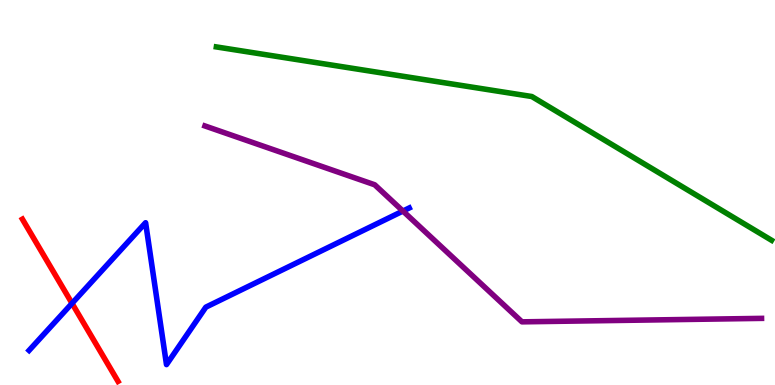[{'lines': ['blue', 'red'], 'intersections': [{'x': 0.929, 'y': 2.12}]}, {'lines': ['green', 'red'], 'intersections': []}, {'lines': ['purple', 'red'], 'intersections': []}, {'lines': ['blue', 'green'], 'intersections': []}, {'lines': ['blue', 'purple'], 'intersections': [{'x': 5.2, 'y': 4.52}]}, {'lines': ['green', 'purple'], 'intersections': []}]